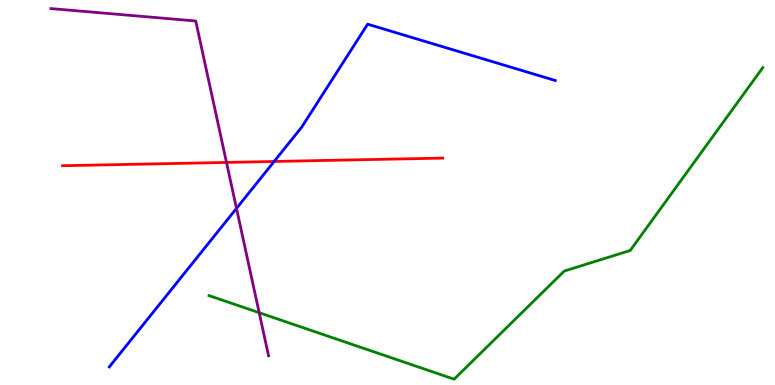[{'lines': ['blue', 'red'], 'intersections': [{'x': 3.54, 'y': 5.81}]}, {'lines': ['green', 'red'], 'intersections': []}, {'lines': ['purple', 'red'], 'intersections': [{'x': 2.92, 'y': 5.78}]}, {'lines': ['blue', 'green'], 'intersections': []}, {'lines': ['blue', 'purple'], 'intersections': [{'x': 3.05, 'y': 4.59}]}, {'lines': ['green', 'purple'], 'intersections': [{'x': 3.34, 'y': 1.88}]}]